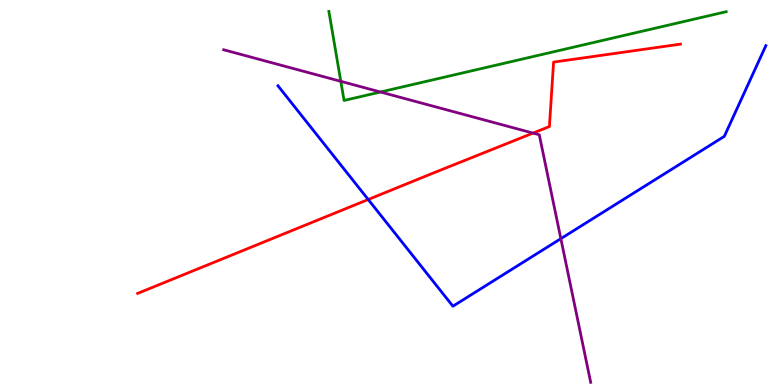[{'lines': ['blue', 'red'], 'intersections': [{'x': 4.75, 'y': 4.82}]}, {'lines': ['green', 'red'], 'intersections': []}, {'lines': ['purple', 'red'], 'intersections': [{'x': 6.88, 'y': 6.54}]}, {'lines': ['blue', 'green'], 'intersections': []}, {'lines': ['blue', 'purple'], 'intersections': [{'x': 7.24, 'y': 3.8}]}, {'lines': ['green', 'purple'], 'intersections': [{'x': 4.4, 'y': 7.89}, {'x': 4.91, 'y': 7.61}]}]